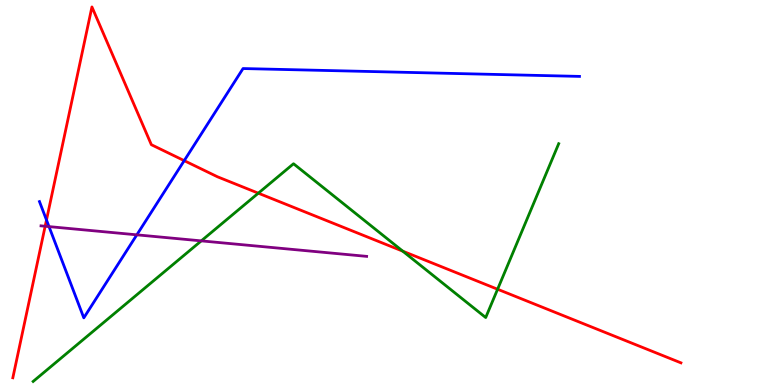[{'lines': ['blue', 'red'], 'intersections': [{'x': 0.6, 'y': 4.29}, {'x': 2.38, 'y': 5.83}]}, {'lines': ['green', 'red'], 'intersections': [{'x': 3.33, 'y': 4.98}, {'x': 5.2, 'y': 3.48}, {'x': 6.42, 'y': 2.49}]}, {'lines': ['purple', 'red'], 'intersections': [{'x': 0.583, 'y': 4.12}]}, {'lines': ['blue', 'green'], 'intersections': []}, {'lines': ['blue', 'purple'], 'intersections': [{'x': 0.632, 'y': 4.11}, {'x': 1.77, 'y': 3.9}]}, {'lines': ['green', 'purple'], 'intersections': [{'x': 2.6, 'y': 3.74}]}]